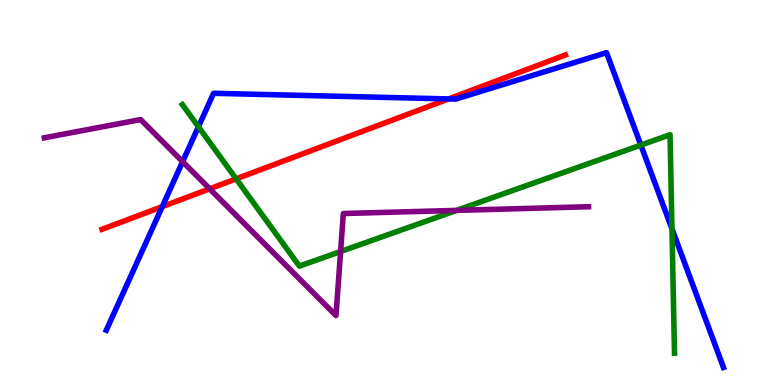[{'lines': ['blue', 'red'], 'intersections': [{'x': 2.09, 'y': 4.63}, {'x': 5.79, 'y': 7.43}]}, {'lines': ['green', 'red'], 'intersections': [{'x': 3.05, 'y': 5.35}]}, {'lines': ['purple', 'red'], 'intersections': [{'x': 2.71, 'y': 5.1}]}, {'lines': ['blue', 'green'], 'intersections': [{'x': 2.56, 'y': 6.71}, {'x': 8.27, 'y': 6.23}, {'x': 8.67, 'y': 4.06}]}, {'lines': ['blue', 'purple'], 'intersections': [{'x': 2.36, 'y': 5.8}]}, {'lines': ['green', 'purple'], 'intersections': [{'x': 4.39, 'y': 3.47}, {'x': 5.89, 'y': 4.54}]}]